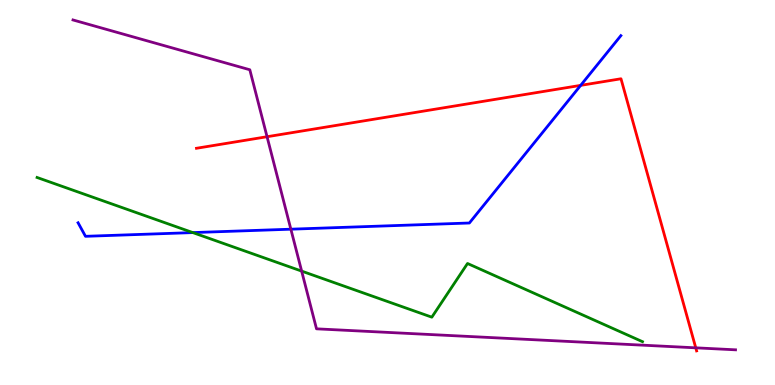[{'lines': ['blue', 'red'], 'intersections': [{'x': 7.49, 'y': 7.78}]}, {'lines': ['green', 'red'], 'intersections': []}, {'lines': ['purple', 'red'], 'intersections': [{'x': 3.45, 'y': 6.45}, {'x': 8.98, 'y': 0.966}]}, {'lines': ['blue', 'green'], 'intersections': [{'x': 2.49, 'y': 3.96}]}, {'lines': ['blue', 'purple'], 'intersections': [{'x': 3.75, 'y': 4.05}]}, {'lines': ['green', 'purple'], 'intersections': [{'x': 3.89, 'y': 2.96}]}]